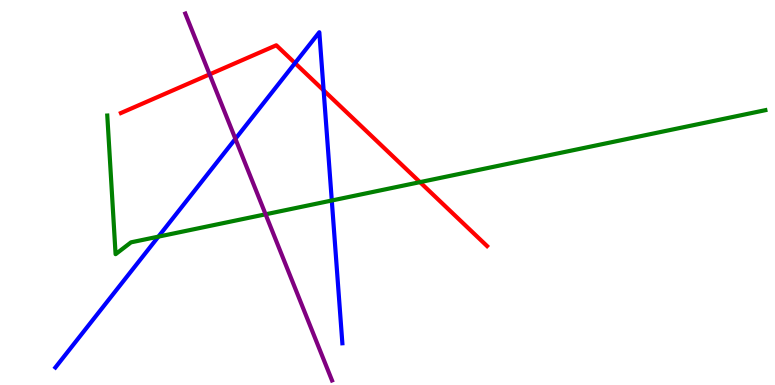[{'lines': ['blue', 'red'], 'intersections': [{'x': 3.81, 'y': 8.36}, {'x': 4.18, 'y': 7.65}]}, {'lines': ['green', 'red'], 'intersections': [{'x': 5.42, 'y': 5.27}]}, {'lines': ['purple', 'red'], 'intersections': [{'x': 2.7, 'y': 8.07}]}, {'lines': ['blue', 'green'], 'intersections': [{'x': 2.04, 'y': 3.85}, {'x': 4.28, 'y': 4.79}]}, {'lines': ['blue', 'purple'], 'intersections': [{'x': 3.04, 'y': 6.39}]}, {'lines': ['green', 'purple'], 'intersections': [{'x': 3.43, 'y': 4.43}]}]